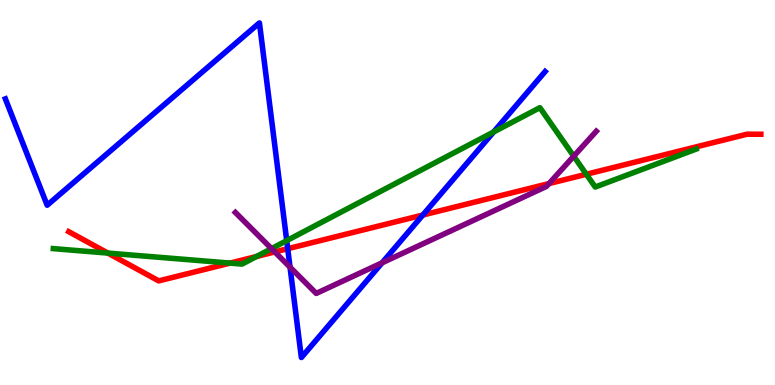[{'lines': ['blue', 'red'], 'intersections': [{'x': 3.71, 'y': 3.54}, {'x': 5.46, 'y': 4.41}]}, {'lines': ['green', 'red'], 'intersections': [{'x': 1.39, 'y': 3.43}, {'x': 2.97, 'y': 3.17}, {'x': 3.31, 'y': 3.34}, {'x': 7.57, 'y': 5.47}]}, {'lines': ['purple', 'red'], 'intersections': [{'x': 3.55, 'y': 3.46}, {'x': 7.08, 'y': 5.23}]}, {'lines': ['blue', 'green'], 'intersections': [{'x': 3.7, 'y': 3.75}, {'x': 6.37, 'y': 6.57}]}, {'lines': ['blue', 'purple'], 'intersections': [{'x': 3.74, 'y': 3.06}, {'x': 4.93, 'y': 3.17}]}, {'lines': ['green', 'purple'], 'intersections': [{'x': 3.5, 'y': 3.54}, {'x': 7.4, 'y': 5.94}]}]